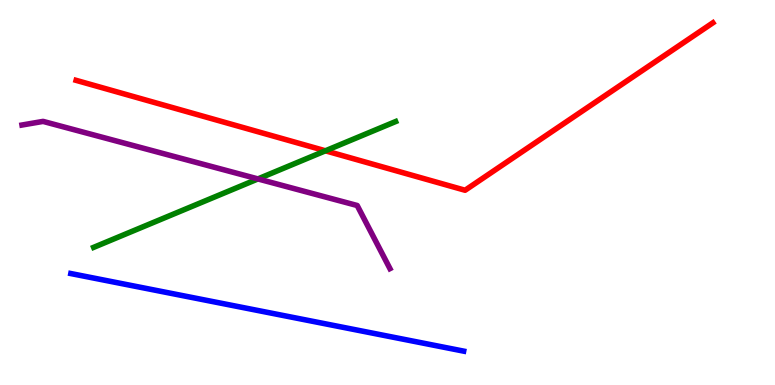[{'lines': ['blue', 'red'], 'intersections': []}, {'lines': ['green', 'red'], 'intersections': [{'x': 4.2, 'y': 6.08}]}, {'lines': ['purple', 'red'], 'intersections': []}, {'lines': ['blue', 'green'], 'intersections': []}, {'lines': ['blue', 'purple'], 'intersections': []}, {'lines': ['green', 'purple'], 'intersections': [{'x': 3.33, 'y': 5.35}]}]